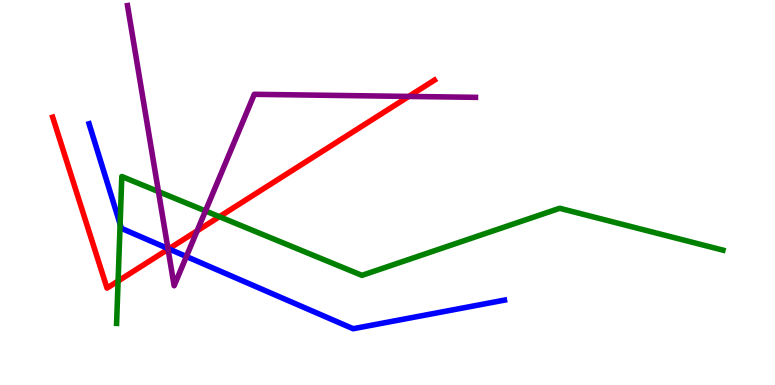[{'lines': ['blue', 'red'], 'intersections': [{'x': 2.18, 'y': 3.54}]}, {'lines': ['green', 'red'], 'intersections': [{'x': 1.52, 'y': 2.7}, {'x': 2.83, 'y': 4.37}]}, {'lines': ['purple', 'red'], 'intersections': [{'x': 2.17, 'y': 3.52}, {'x': 2.54, 'y': 4.0}, {'x': 5.27, 'y': 7.5}]}, {'lines': ['blue', 'green'], 'intersections': [{'x': 1.55, 'y': 4.18}]}, {'lines': ['blue', 'purple'], 'intersections': [{'x': 2.17, 'y': 3.54}, {'x': 2.4, 'y': 3.34}]}, {'lines': ['green', 'purple'], 'intersections': [{'x': 2.04, 'y': 5.02}, {'x': 2.65, 'y': 4.52}]}]